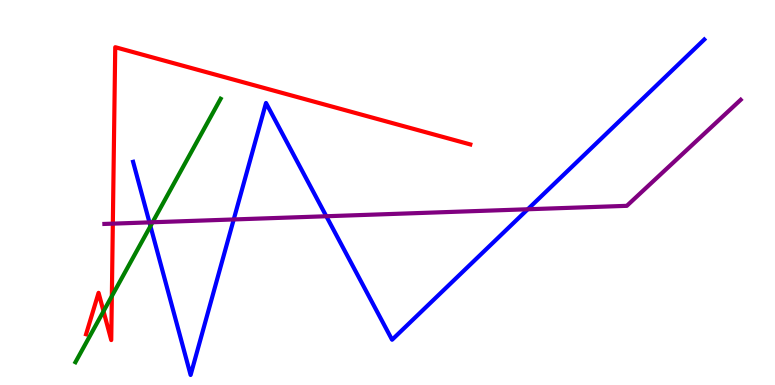[{'lines': ['blue', 'red'], 'intersections': []}, {'lines': ['green', 'red'], 'intersections': [{'x': 1.34, 'y': 1.92}, {'x': 1.44, 'y': 2.31}]}, {'lines': ['purple', 'red'], 'intersections': [{'x': 1.46, 'y': 4.19}]}, {'lines': ['blue', 'green'], 'intersections': [{'x': 1.94, 'y': 4.13}]}, {'lines': ['blue', 'purple'], 'intersections': [{'x': 1.93, 'y': 4.22}, {'x': 3.02, 'y': 4.3}, {'x': 4.21, 'y': 4.38}, {'x': 6.81, 'y': 4.56}]}, {'lines': ['green', 'purple'], 'intersections': [{'x': 1.97, 'y': 4.23}]}]